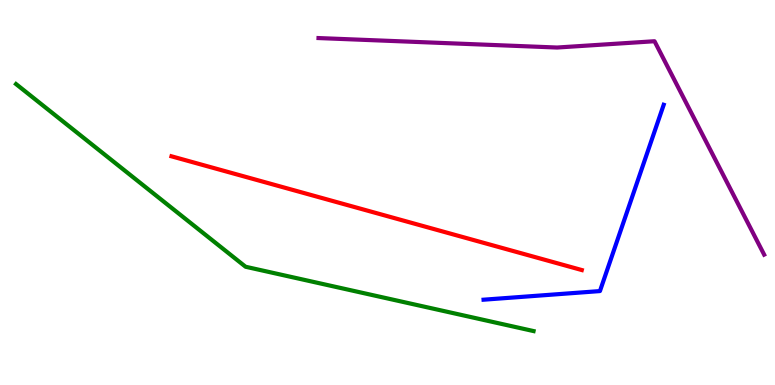[{'lines': ['blue', 'red'], 'intersections': []}, {'lines': ['green', 'red'], 'intersections': []}, {'lines': ['purple', 'red'], 'intersections': []}, {'lines': ['blue', 'green'], 'intersections': []}, {'lines': ['blue', 'purple'], 'intersections': []}, {'lines': ['green', 'purple'], 'intersections': []}]